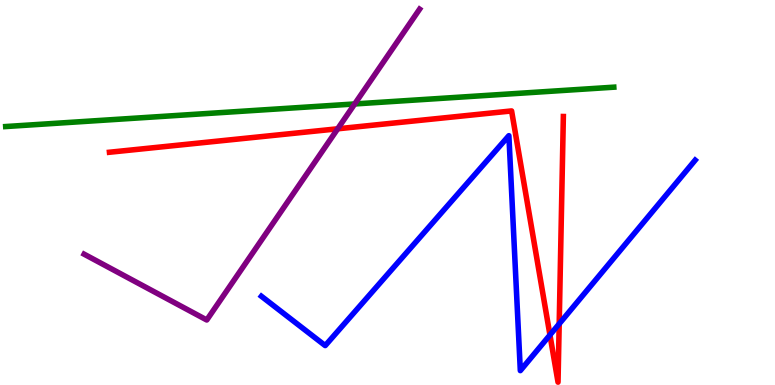[{'lines': ['blue', 'red'], 'intersections': [{'x': 7.1, 'y': 1.3}, {'x': 7.22, 'y': 1.59}]}, {'lines': ['green', 'red'], 'intersections': []}, {'lines': ['purple', 'red'], 'intersections': [{'x': 4.36, 'y': 6.65}]}, {'lines': ['blue', 'green'], 'intersections': []}, {'lines': ['blue', 'purple'], 'intersections': []}, {'lines': ['green', 'purple'], 'intersections': [{'x': 4.58, 'y': 7.3}]}]